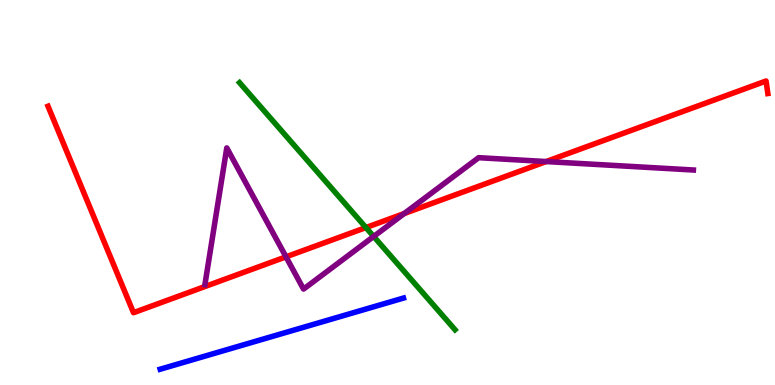[{'lines': ['blue', 'red'], 'intersections': []}, {'lines': ['green', 'red'], 'intersections': [{'x': 4.72, 'y': 4.09}]}, {'lines': ['purple', 'red'], 'intersections': [{'x': 3.69, 'y': 3.33}, {'x': 5.22, 'y': 4.45}, {'x': 7.05, 'y': 5.8}]}, {'lines': ['blue', 'green'], 'intersections': []}, {'lines': ['blue', 'purple'], 'intersections': []}, {'lines': ['green', 'purple'], 'intersections': [{'x': 4.82, 'y': 3.86}]}]